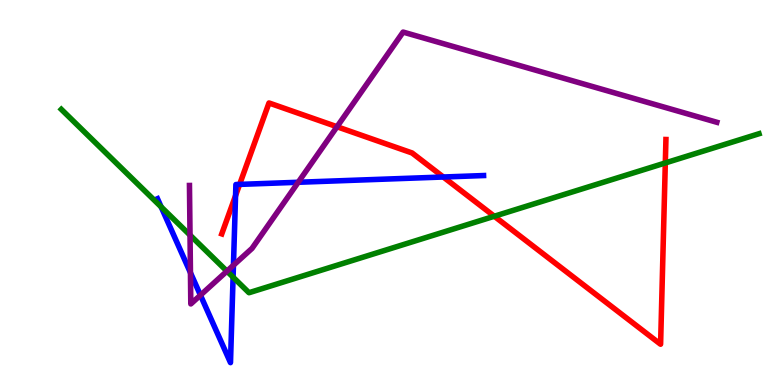[{'lines': ['blue', 'red'], 'intersections': [{'x': 3.04, 'y': 4.92}, {'x': 3.09, 'y': 5.21}, {'x': 5.72, 'y': 5.4}]}, {'lines': ['green', 'red'], 'intersections': [{'x': 6.38, 'y': 4.38}, {'x': 8.58, 'y': 5.77}]}, {'lines': ['purple', 'red'], 'intersections': [{'x': 4.35, 'y': 6.71}]}, {'lines': ['blue', 'green'], 'intersections': [{'x': 2.08, 'y': 4.63}, {'x': 3.01, 'y': 2.8}]}, {'lines': ['blue', 'purple'], 'intersections': [{'x': 2.46, 'y': 2.92}, {'x': 2.59, 'y': 2.33}, {'x': 3.01, 'y': 3.11}, {'x': 3.85, 'y': 5.27}]}, {'lines': ['green', 'purple'], 'intersections': [{'x': 2.45, 'y': 3.89}, {'x': 2.93, 'y': 2.96}]}]